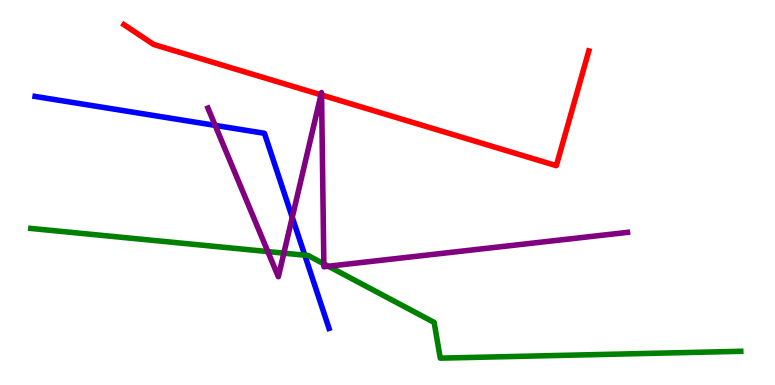[{'lines': ['blue', 'red'], 'intersections': []}, {'lines': ['green', 'red'], 'intersections': []}, {'lines': ['purple', 'red'], 'intersections': [{'x': 4.14, 'y': 7.54}, {'x': 4.15, 'y': 7.53}]}, {'lines': ['blue', 'green'], 'intersections': [{'x': 3.93, 'y': 3.37}]}, {'lines': ['blue', 'purple'], 'intersections': [{'x': 2.78, 'y': 6.74}, {'x': 3.77, 'y': 4.36}]}, {'lines': ['green', 'purple'], 'intersections': [{'x': 3.46, 'y': 3.47}, {'x': 3.66, 'y': 3.42}, {'x': 4.18, 'y': 3.15}, {'x': 4.24, 'y': 3.08}]}]